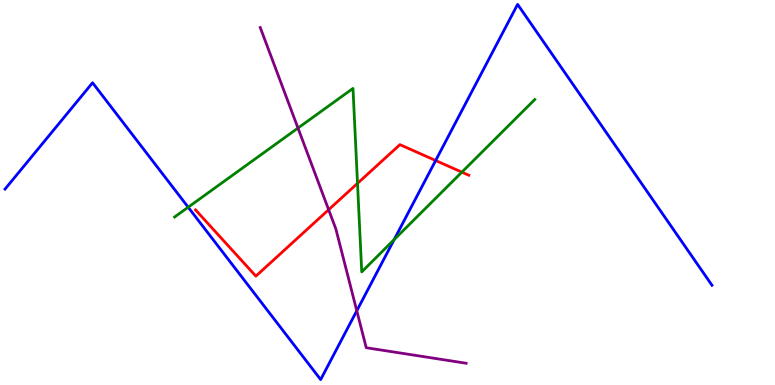[{'lines': ['blue', 'red'], 'intersections': [{'x': 5.62, 'y': 5.83}]}, {'lines': ['green', 'red'], 'intersections': [{'x': 4.61, 'y': 5.24}, {'x': 5.96, 'y': 5.53}]}, {'lines': ['purple', 'red'], 'intersections': [{'x': 4.24, 'y': 4.55}]}, {'lines': ['blue', 'green'], 'intersections': [{'x': 2.43, 'y': 4.62}, {'x': 5.09, 'y': 3.78}]}, {'lines': ['blue', 'purple'], 'intersections': [{'x': 4.6, 'y': 1.93}]}, {'lines': ['green', 'purple'], 'intersections': [{'x': 3.85, 'y': 6.67}]}]